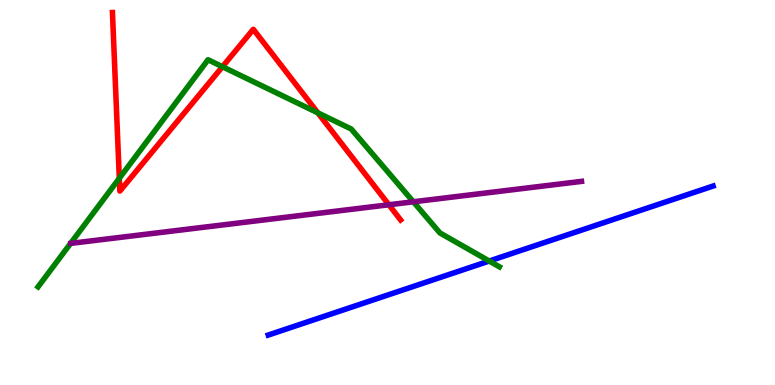[{'lines': ['blue', 'red'], 'intersections': []}, {'lines': ['green', 'red'], 'intersections': [{'x': 1.54, 'y': 5.37}, {'x': 2.87, 'y': 8.27}, {'x': 4.1, 'y': 7.07}]}, {'lines': ['purple', 'red'], 'intersections': [{'x': 5.02, 'y': 4.68}]}, {'lines': ['blue', 'green'], 'intersections': [{'x': 6.31, 'y': 3.22}]}, {'lines': ['blue', 'purple'], 'intersections': []}, {'lines': ['green', 'purple'], 'intersections': [{'x': 5.33, 'y': 4.76}]}]